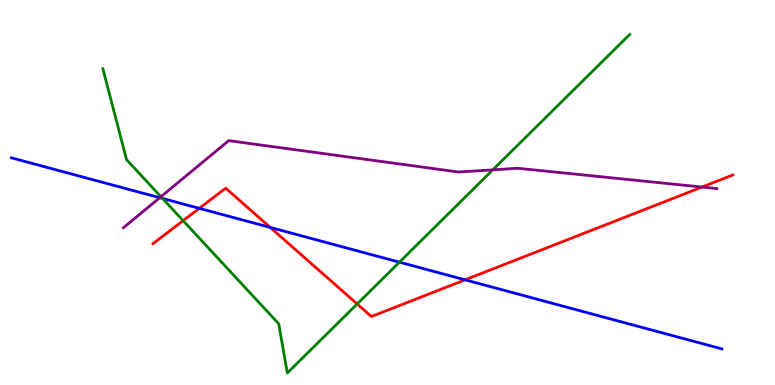[{'lines': ['blue', 'red'], 'intersections': [{'x': 2.57, 'y': 4.59}, {'x': 3.49, 'y': 4.09}, {'x': 6.0, 'y': 2.73}]}, {'lines': ['green', 'red'], 'intersections': [{'x': 2.36, 'y': 4.27}, {'x': 4.61, 'y': 2.1}]}, {'lines': ['purple', 'red'], 'intersections': [{'x': 9.06, 'y': 5.14}]}, {'lines': ['blue', 'green'], 'intersections': [{'x': 2.1, 'y': 4.85}, {'x': 5.15, 'y': 3.19}]}, {'lines': ['blue', 'purple'], 'intersections': [{'x': 2.06, 'y': 4.86}]}, {'lines': ['green', 'purple'], 'intersections': [{'x': 2.08, 'y': 4.89}, {'x': 6.36, 'y': 5.59}]}]